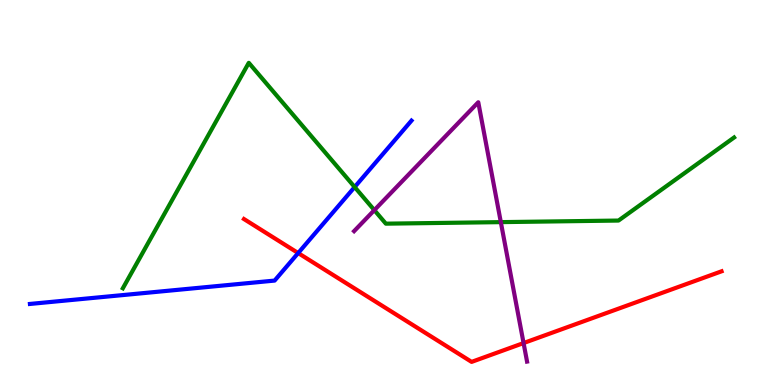[{'lines': ['blue', 'red'], 'intersections': [{'x': 3.85, 'y': 3.43}]}, {'lines': ['green', 'red'], 'intersections': []}, {'lines': ['purple', 'red'], 'intersections': [{'x': 6.76, 'y': 1.09}]}, {'lines': ['blue', 'green'], 'intersections': [{'x': 4.58, 'y': 5.14}]}, {'lines': ['blue', 'purple'], 'intersections': []}, {'lines': ['green', 'purple'], 'intersections': [{'x': 4.83, 'y': 4.54}, {'x': 6.46, 'y': 4.23}]}]